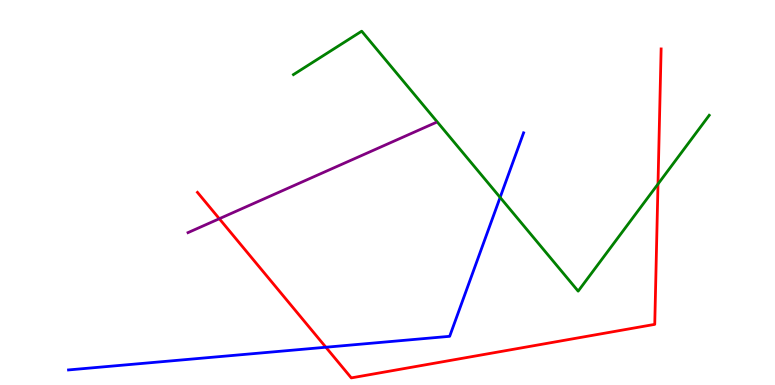[{'lines': ['blue', 'red'], 'intersections': [{'x': 4.2, 'y': 0.981}]}, {'lines': ['green', 'red'], 'intersections': [{'x': 8.49, 'y': 5.22}]}, {'lines': ['purple', 'red'], 'intersections': [{'x': 2.83, 'y': 4.32}]}, {'lines': ['blue', 'green'], 'intersections': [{'x': 6.45, 'y': 4.87}]}, {'lines': ['blue', 'purple'], 'intersections': []}, {'lines': ['green', 'purple'], 'intersections': []}]